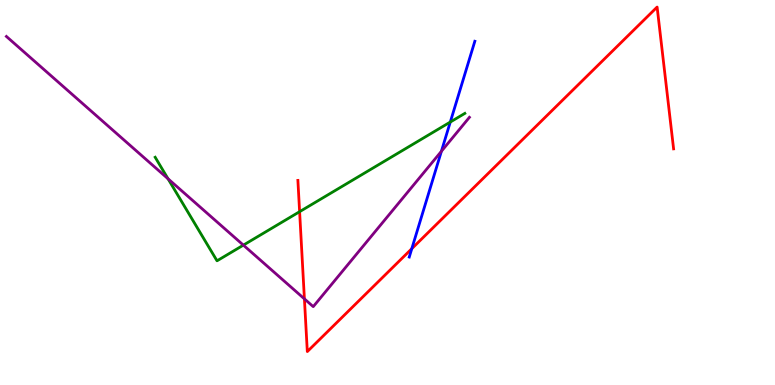[{'lines': ['blue', 'red'], 'intersections': [{'x': 5.31, 'y': 3.54}]}, {'lines': ['green', 'red'], 'intersections': [{'x': 3.87, 'y': 4.5}]}, {'lines': ['purple', 'red'], 'intersections': [{'x': 3.93, 'y': 2.24}]}, {'lines': ['blue', 'green'], 'intersections': [{'x': 5.81, 'y': 6.83}]}, {'lines': ['blue', 'purple'], 'intersections': [{'x': 5.7, 'y': 6.07}]}, {'lines': ['green', 'purple'], 'intersections': [{'x': 2.17, 'y': 5.36}, {'x': 3.14, 'y': 3.63}]}]